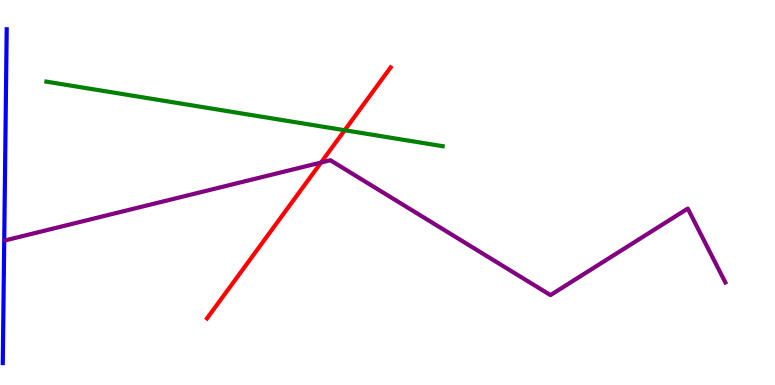[{'lines': ['blue', 'red'], 'intersections': []}, {'lines': ['green', 'red'], 'intersections': [{'x': 4.45, 'y': 6.62}]}, {'lines': ['purple', 'red'], 'intersections': [{'x': 4.14, 'y': 5.78}]}, {'lines': ['blue', 'green'], 'intersections': []}, {'lines': ['blue', 'purple'], 'intersections': []}, {'lines': ['green', 'purple'], 'intersections': []}]